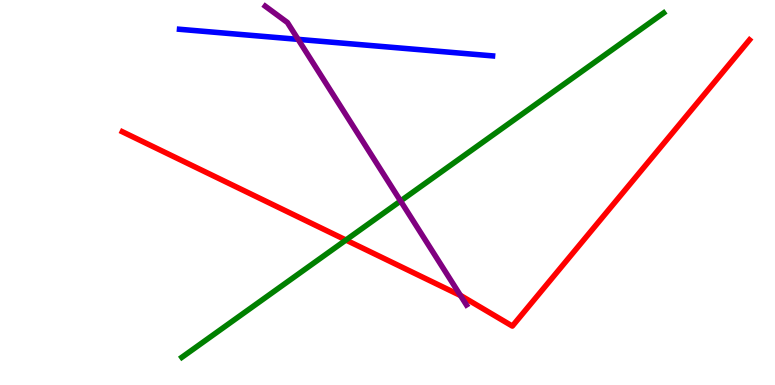[{'lines': ['blue', 'red'], 'intersections': []}, {'lines': ['green', 'red'], 'intersections': [{'x': 4.46, 'y': 3.77}]}, {'lines': ['purple', 'red'], 'intersections': [{'x': 5.94, 'y': 2.32}]}, {'lines': ['blue', 'green'], 'intersections': []}, {'lines': ['blue', 'purple'], 'intersections': [{'x': 3.85, 'y': 8.98}]}, {'lines': ['green', 'purple'], 'intersections': [{'x': 5.17, 'y': 4.78}]}]